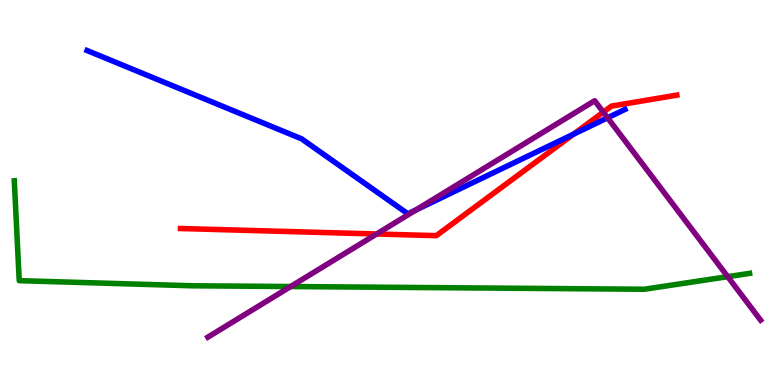[{'lines': ['blue', 'red'], 'intersections': [{'x': 7.4, 'y': 6.52}]}, {'lines': ['green', 'red'], 'intersections': []}, {'lines': ['purple', 'red'], 'intersections': [{'x': 4.86, 'y': 3.92}, {'x': 7.78, 'y': 7.09}]}, {'lines': ['blue', 'green'], 'intersections': []}, {'lines': ['blue', 'purple'], 'intersections': [{'x': 5.37, 'y': 4.55}, {'x': 7.84, 'y': 6.94}]}, {'lines': ['green', 'purple'], 'intersections': [{'x': 3.75, 'y': 2.56}, {'x': 9.39, 'y': 2.81}]}]